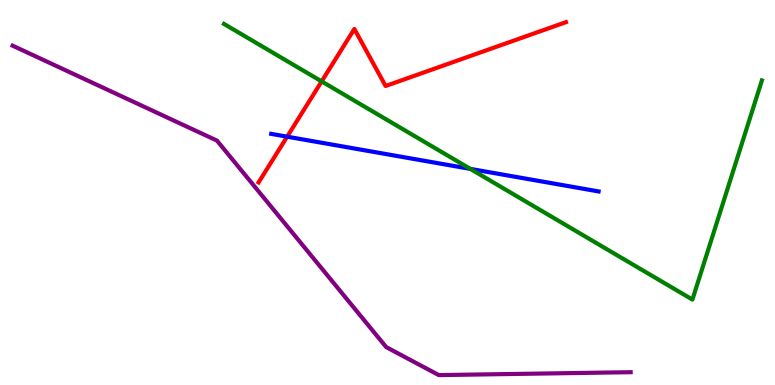[{'lines': ['blue', 'red'], 'intersections': [{'x': 3.71, 'y': 6.45}]}, {'lines': ['green', 'red'], 'intersections': [{'x': 4.15, 'y': 7.89}]}, {'lines': ['purple', 'red'], 'intersections': []}, {'lines': ['blue', 'green'], 'intersections': [{'x': 6.07, 'y': 5.61}]}, {'lines': ['blue', 'purple'], 'intersections': []}, {'lines': ['green', 'purple'], 'intersections': []}]